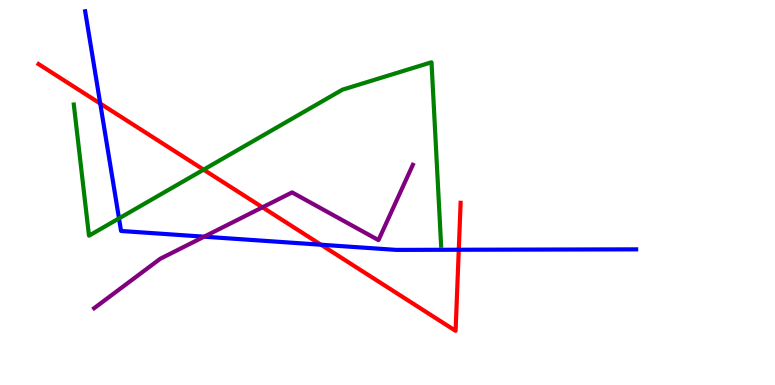[{'lines': ['blue', 'red'], 'intersections': [{'x': 1.29, 'y': 7.31}, {'x': 4.14, 'y': 3.64}, {'x': 5.92, 'y': 3.51}]}, {'lines': ['green', 'red'], 'intersections': [{'x': 2.63, 'y': 5.59}]}, {'lines': ['purple', 'red'], 'intersections': [{'x': 3.39, 'y': 4.62}]}, {'lines': ['blue', 'green'], 'intersections': [{'x': 1.54, 'y': 4.33}]}, {'lines': ['blue', 'purple'], 'intersections': [{'x': 2.63, 'y': 3.85}]}, {'lines': ['green', 'purple'], 'intersections': []}]